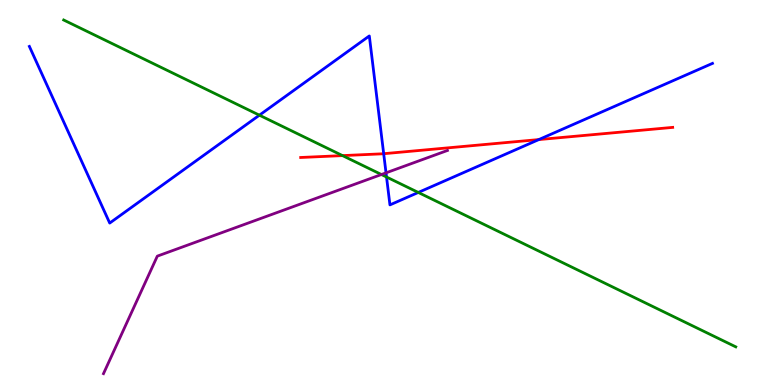[{'lines': ['blue', 'red'], 'intersections': [{'x': 4.95, 'y': 6.01}, {'x': 6.95, 'y': 6.37}]}, {'lines': ['green', 'red'], 'intersections': [{'x': 4.42, 'y': 5.96}]}, {'lines': ['purple', 'red'], 'intersections': []}, {'lines': ['blue', 'green'], 'intersections': [{'x': 3.35, 'y': 7.01}, {'x': 4.99, 'y': 5.4}, {'x': 5.4, 'y': 5.0}]}, {'lines': ['blue', 'purple'], 'intersections': [{'x': 4.98, 'y': 5.51}]}, {'lines': ['green', 'purple'], 'intersections': [{'x': 4.92, 'y': 5.47}]}]